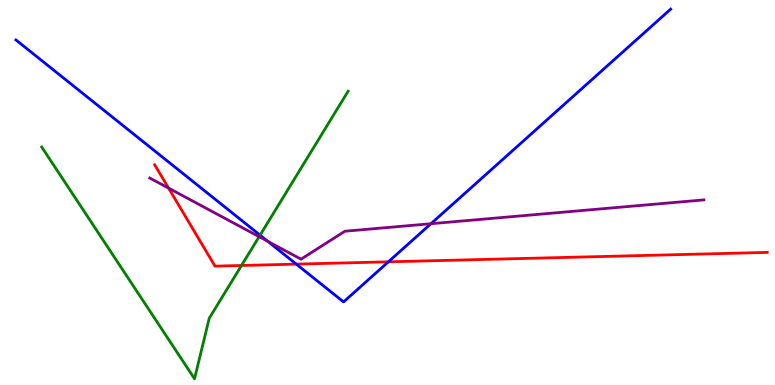[{'lines': ['blue', 'red'], 'intersections': [{'x': 3.82, 'y': 3.14}, {'x': 5.01, 'y': 3.2}]}, {'lines': ['green', 'red'], 'intersections': [{'x': 3.12, 'y': 3.1}]}, {'lines': ['purple', 'red'], 'intersections': [{'x': 2.17, 'y': 5.11}]}, {'lines': ['blue', 'green'], 'intersections': [{'x': 3.36, 'y': 3.89}]}, {'lines': ['blue', 'purple'], 'intersections': [{'x': 3.46, 'y': 3.73}, {'x': 5.56, 'y': 4.19}]}, {'lines': ['green', 'purple'], 'intersections': [{'x': 3.34, 'y': 3.85}]}]